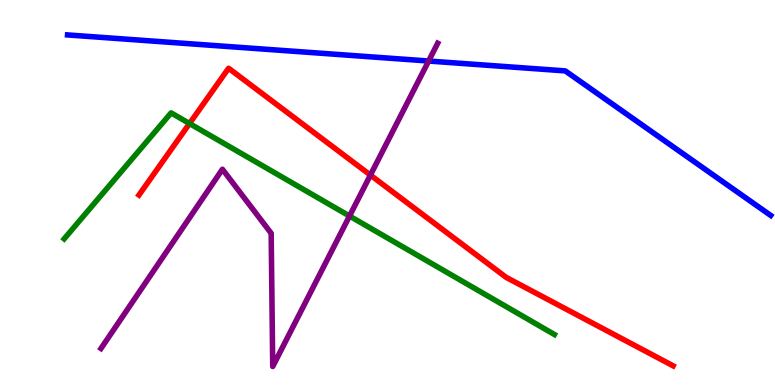[{'lines': ['blue', 'red'], 'intersections': []}, {'lines': ['green', 'red'], 'intersections': [{'x': 2.45, 'y': 6.79}]}, {'lines': ['purple', 'red'], 'intersections': [{'x': 4.78, 'y': 5.45}]}, {'lines': ['blue', 'green'], 'intersections': []}, {'lines': ['blue', 'purple'], 'intersections': [{'x': 5.53, 'y': 8.42}]}, {'lines': ['green', 'purple'], 'intersections': [{'x': 4.51, 'y': 4.39}]}]